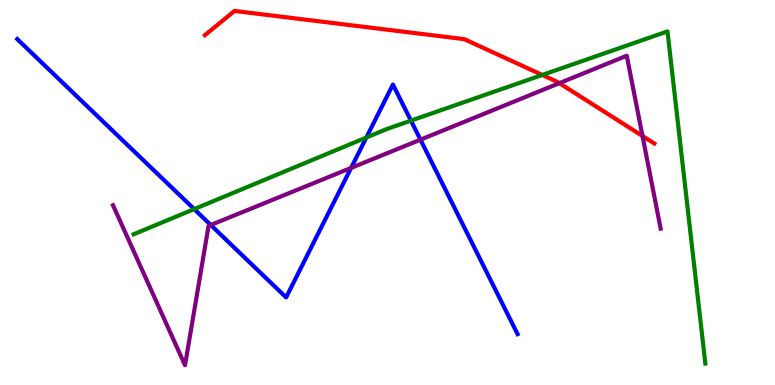[{'lines': ['blue', 'red'], 'intersections': []}, {'lines': ['green', 'red'], 'intersections': [{'x': 7.0, 'y': 8.05}]}, {'lines': ['purple', 'red'], 'intersections': [{'x': 7.22, 'y': 7.84}, {'x': 8.29, 'y': 6.47}]}, {'lines': ['blue', 'green'], 'intersections': [{'x': 2.51, 'y': 4.57}, {'x': 4.73, 'y': 6.43}, {'x': 5.3, 'y': 6.87}]}, {'lines': ['blue', 'purple'], 'intersections': [{'x': 2.72, 'y': 4.16}, {'x': 4.53, 'y': 5.64}, {'x': 5.43, 'y': 6.37}]}, {'lines': ['green', 'purple'], 'intersections': []}]